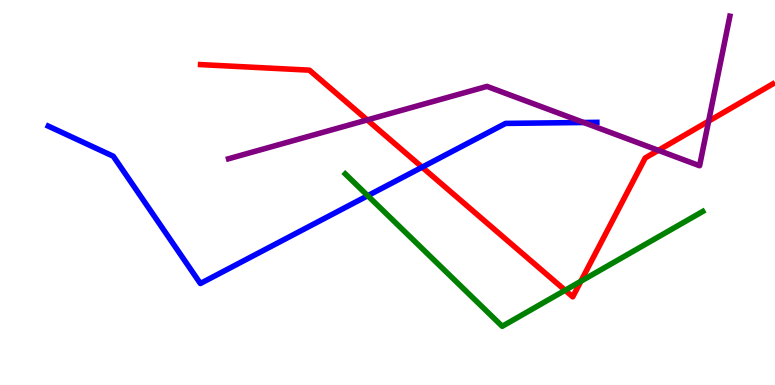[{'lines': ['blue', 'red'], 'intersections': [{'x': 5.45, 'y': 5.66}]}, {'lines': ['green', 'red'], 'intersections': [{'x': 7.29, 'y': 2.46}, {'x': 7.5, 'y': 2.69}]}, {'lines': ['purple', 'red'], 'intersections': [{'x': 4.74, 'y': 6.88}, {'x': 8.49, 'y': 6.09}, {'x': 9.14, 'y': 6.85}]}, {'lines': ['blue', 'green'], 'intersections': [{'x': 4.75, 'y': 4.92}]}, {'lines': ['blue', 'purple'], 'intersections': [{'x': 7.53, 'y': 6.82}]}, {'lines': ['green', 'purple'], 'intersections': []}]